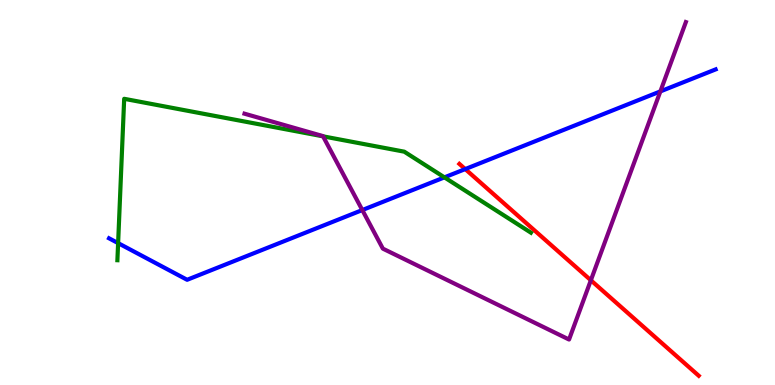[{'lines': ['blue', 'red'], 'intersections': [{'x': 6.0, 'y': 5.61}]}, {'lines': ['green', 'red'], 'intersections': []}, {'lines': ['purple', 'red'], 'intersections': [{'x': 7.62, 'y': 2.72}]}, {'lines': ['blue', 'green'], 'intersections': [{'x': 1.52, 'y': 3.69}, {'x': 5.73, 'y': 5.39}]}, {'lines': ['blue', 'purple'], 'intersections': [{'x': 4.67, 'y': 4.54}, {'x': 8.52, 'y': 7.63}]}, {'lines': ['green', 'purple'], 'intersections': [{'x': 4.17, 'y': 6.46}]}]